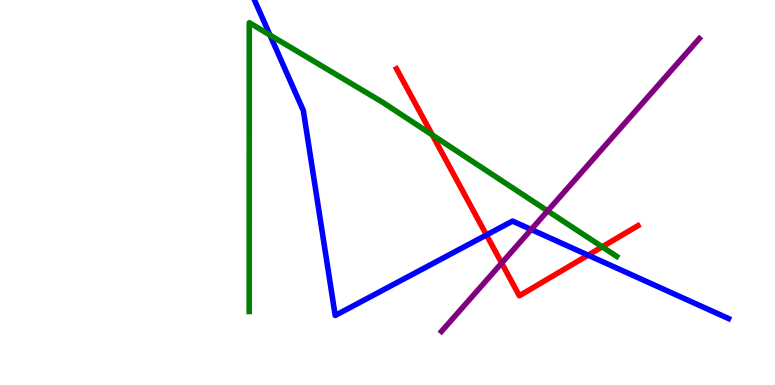[{'lines': ['blue', 'red'], 'intersections': [{'x': 6.28, 'y': 3.9}, {'x': 7.59, 'y': 3.37}]}, {'lines': ['green', 'red'], 'intersections': [{'x': 5.58, 'y': 6.49}, {'x': 7.77, 'y': 3.59}]}, {'lines': ['purple', 'red'], 'intersections': [{'x': 6.47, 'y': 3.17}]}, {'lines': ['blue', 'green'], 'intersections': [{'x': 3.48, 'y': 9.09}]}, {'lines': ['blue', 'purple'], 'intersections': [{'x': 6.85, 'y': 4.04}]}, {'lines': ['green', 'purple'], 'intersections': [{'x': 7.07, 'y': 4.52}]}]